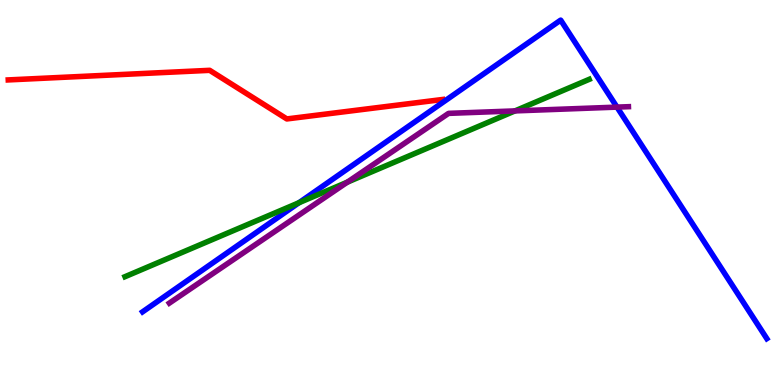[{'lines': ['blue', 'red'], 'intersections': []}, {'lines': ['green', 'red'], 'intersections': []}, {'lines': ['purple', 'red'], 'intersections': []}, {'lines': ['blue', 'green'], 'intersections': [{'x': 3.86, 'y': 4.73}]}, {'lines': ['blue', 'purple'], 'intersections': [{'x': 7.96, 'y': 7.22}]}, {'lines': ['green', 'purple'], 'intersections': [{'x': 4.48, 'y': 5.27}, {'x': 6.64, 'y': 7.12}]}]